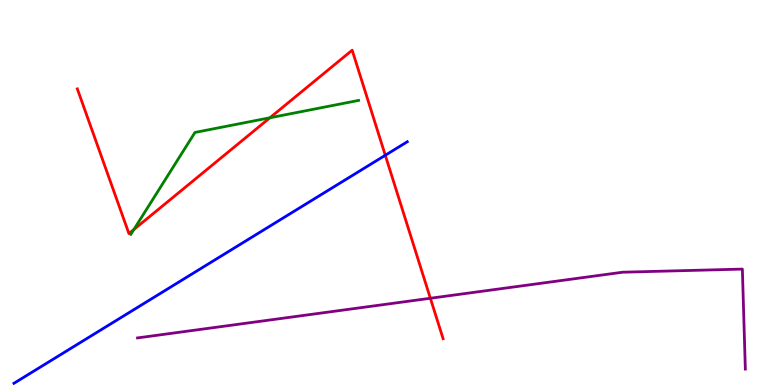[{'lines': ['blue', 'red'], 'intersections': [{'x': 4.97, 'y': 5.97}]}, {'lines': ['green', 'red'], 'intersections': [{'x': 1.73, 'y': 4.04}, {'x': 3.48, 'y': 6.94}]}, {'lines': ['purple', 'red'], 'intersections': [{'x': 5.55, 'y': 2.25}]}, {'lines': ['blue', 'green'], 'intersections': []}, {'lines': ['blue', 'purple'], 'intersections': []}, {'lines': ['green', 'purple'], 'intersections': []}]